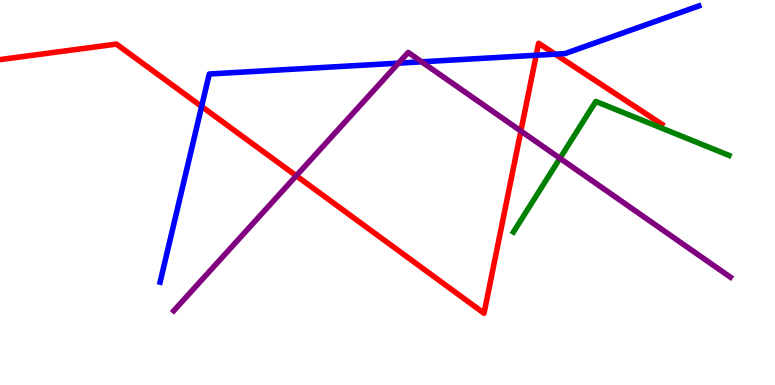[{'lines': ['blue', 'red'], 'intersections': [{'x': 2.6, 'y': 7.23}, {'x': 6.92, 'y': 8.57}, {'x': 7.16, 'y': 8.59}]}, {'lines': ['green', 'red'], 'intersections': []}, {'lines': ['purple', 'red'], 'intersections': [{'x': 3.82, 'y': 5.43}, {'x': 6.72, 'y': 6.6}]}, {'lines': ['blue', 'green'], 'intersections': []}, {'lines': ['blue', 'purple'], 'intersections': [{'x': 5.14, 'y': 8.36}, {'x': 5.44, 'y': 8.39}]}, {'lines': ['green', 'purple'], 'intersections': [{'x': 7.23, 'y': 5.89}]}]